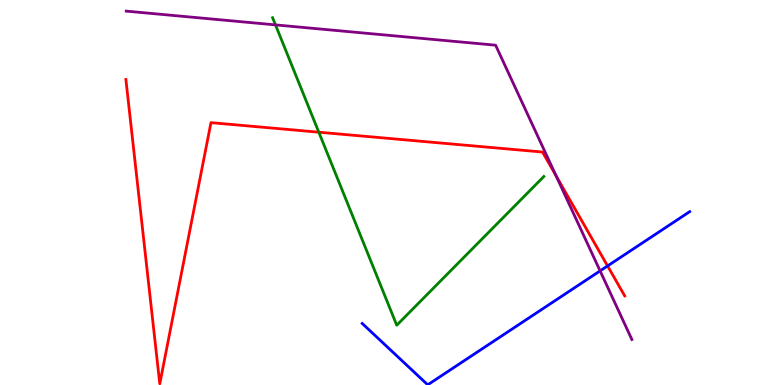[{'lines': ['blue', 'red'], 'intersections': [{'x': 7.84, 'y': 3.09}]}, {'lines': ['green', 'red'], 'intersections': [{'x': 4.11, 'y': 6.57}]}, {'lines': ['purple', 'red'], 'intersections': [{'x': 7.18, 'y': 5.43}]}, {'lines': ['blue', 'green'], 'intersections': []}, {'lines': ['blue', 'purple'], 'intersections': [{'x': 7.74, 'y': 2.96}]}, {'lines': ['green', 'purple'], 'intersections': [{'x': 3.55, 'y': 9.35}]}]